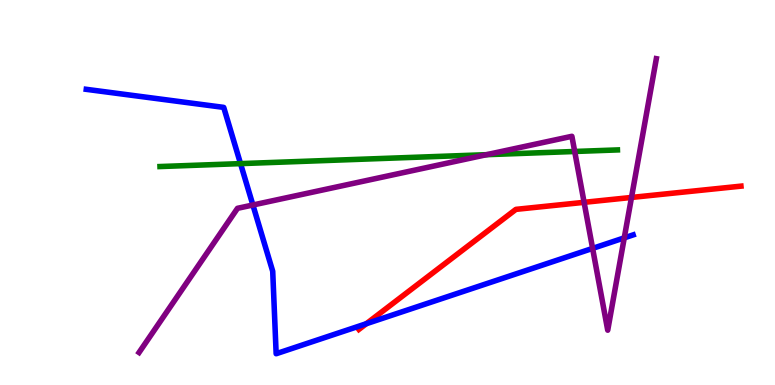[{'lines': ['blue', 'red'], 'intersections': [{'x': 4.73, 'y': 1.59}]}, {'lines': ['green', 'red'], 'intersections': []}, {'lines': ['purple', 'red'], 'intersections': [{'x': 7.54, 'y': 4.74}, {'x': 8.15, 'y': 4.87}]}, {'lines': ['blue', 'green'], 'intersections': [{'x': 3.1, 'y': 5.75}]}, {'lines': ['blue', 'purple'], 'intersections': [{'x': 3.26, 'y': 4.68}, {'x': 7.65, 'y': 3.55}, {'x': 8.06, 'y': 3.82}]}, {'lines': ['green', 'purple'], 'intersections': [{'x': 6.28, 'y': 5.98}, {'x': 7.42, 'y': 6.07}]}]